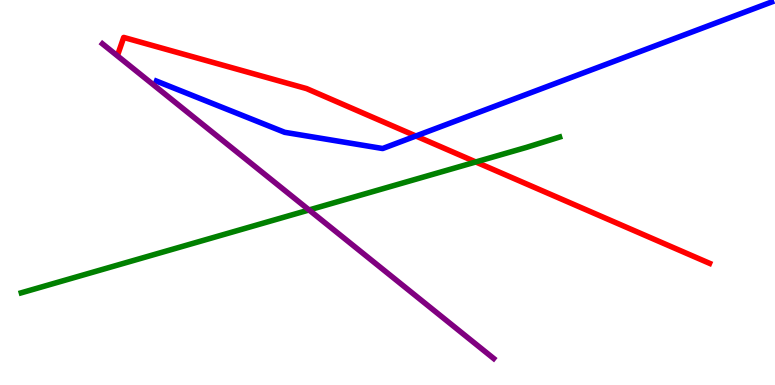[{'lines': ['blue', 'red'], 'intersections': [{'x': 5.37, 'y': 6.47}]}, {'lines': ['green', 'red'], 'intersections': [{'x': 6.14, 'y': 5.79}]}, {'lines': ['purple', 'red'], 'intersections': []}, {'lines': ['blue', 'green'], 'intersections': []}, {'lines': ['blue', 'purple'], 'intersections': []}, {'lines': ['green', 'purple'], 'intersections': [{'x': 3.99, 'y': 4.55}]}]